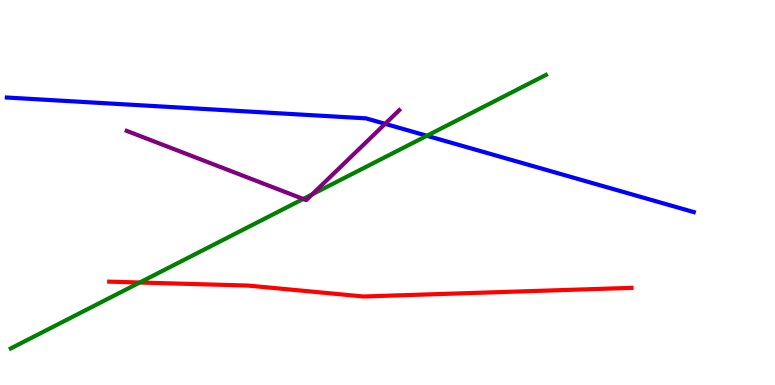[{'lines': ['blue', 'red'], 'intersections': []}, {'lines': ['green', 'red'], 'intersections': [{'x': 1.8, 'y': 2.66}]}, {'lines': ['purple', 'red'], 'intersections': []}, {'lines': ['blue', 'green'], 'intersections': [{'x': 5.51, 'y': 6.47}]}, {'lines': ['blue', 'purple'], 'intersections': [{'x': 4.97, 'y': 6.78}]}, {'lines': ['green', 'purple'], 'intersections': [{'x': 3.91, 'y': 4.83}, {'x': 4.03, 'y': 4.95}]}]